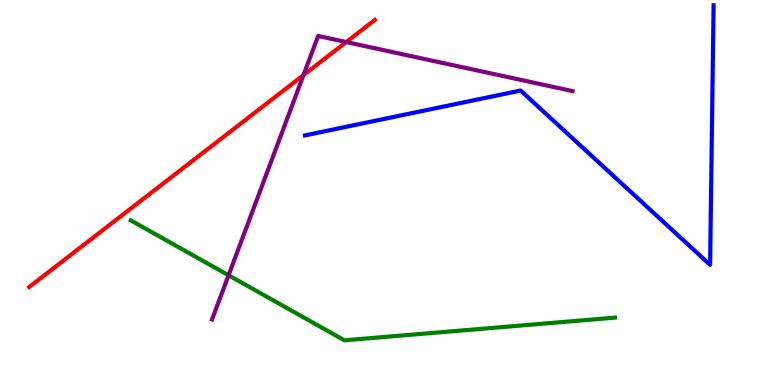[{'lines': ['blue', 'red'], 'intersections': []}, {'lines': ['green', 'red'], 'intersections': []}, {'lines': ['purple', 'red'], 'intersections': [{'x': 3.92, 'y': 8.05}, {'x': 4.47, 'y': 8.91}]}, {'lines': ['blue', 'green'], 'intersections': []}, {'lines': ['blue', 'purple'], 'intersections': []}, {'lines': ['green', 'purple'], 'intersections': [{'x': 2.95, 'y': 2.85}]}]